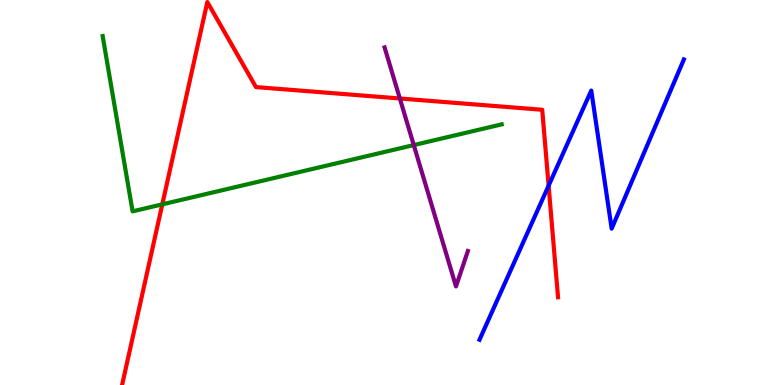[{'lines': ['blue', 'red'], 'intersections': [{'x': 7.08, 'y': 5.18}]}, {'lines': ['green', 'red'], 'intersections': [{'x': 2.09, 'y': 4.69}]}, {'lines': ['purple', 'red'], 'intersections': [{'x': 5.16, 'y': 7.44}]}, {'lines': ['blue', 'green'], 'intersections': []}, {'lines': ['blue', 'purple'], 'intersections': []}, {'lines': ['green', 'purple'], 'intersections': [{'x': 5.34, 'y': 6.23}]}]